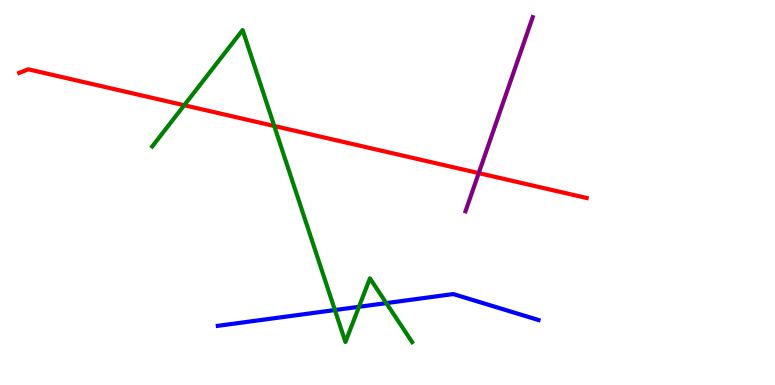[{'lines': ['blue', 'red'], 'intersections': []}, {'lines': ['green', 'red'], 'intersections': [{'x': 2.38, 'y': 7.27}, {'x': 3.54, 'y': 6.73}]}, {'lines': ['purple', 'red'], 'intersections': [{'x': 6.18, 'y': 5.5}]}, {'lines': ['blue', 'green'], 'intersections': [{'x': 4.32, 'y': 1.95}, {'x': 4.63, 'y': 2.03}, {'x': 4.98, 'y': 2.13}]}, {'lines': ['blue', 'purple'], 'intersections': []}, {'lines': ['green', 'purple'], 'intersections': []}]